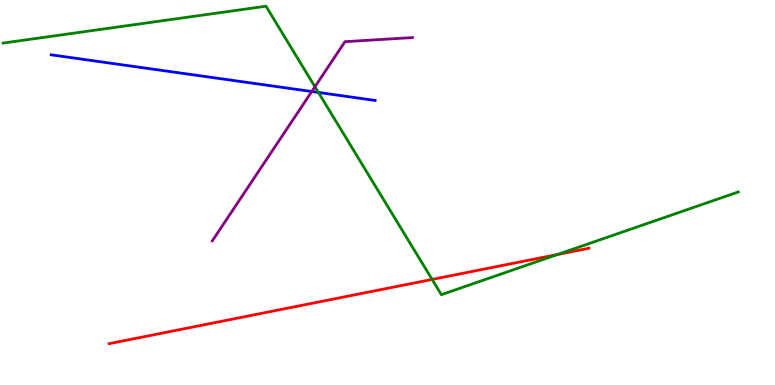[{'lines': ['blue', 'red'], 'intersections': []}, {'lines': ['green', 'red'], 'intersections': [{'x': 5.58, 'y': 2.74}, {'x': 7.19, 'y': 3.39}]}, {'lines': ['purple', 'red'], 'intersections': []}, {'lines': ['blue', 'green'], 'intersections': [{'x': 4.11, 'y': 7.6}]}, {'lines': ['blue', 'purple'], 'intersections': [{'x': 4.02, 'y': 7.62}]}, {'lines': ['green', 'purple'], 'intersections': [{'x': 4.06, 'y': 7.75}]}]